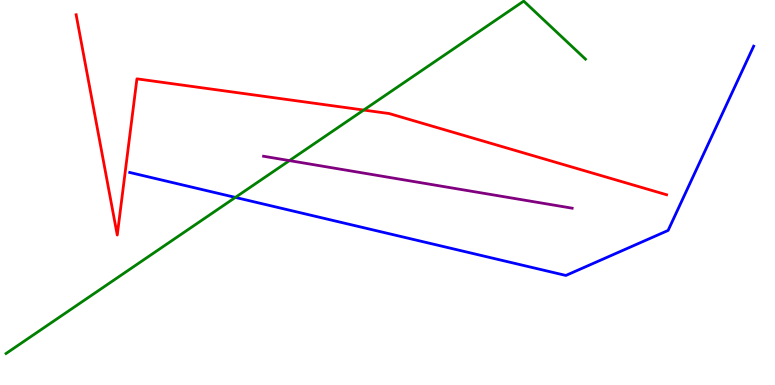[{'lines': ['blue', 'red'], 'intersections': []}, {'lines': ['green', 'red'], 'intersections': [{'x': 4.69, 'y': 7.14}]}, {'lines': ['purple', 'red'], 'intersections': []}, {'lines': ['blue', 'green'], 'intersections': [{'x': 3.04, 'y': 4.87}]}, {'lines': ['blue', 'purple'], 'intersections': []}, {'lines': ['green', 'purple'], 'intersections': [{'x': 3.73, 'y': 5.83}]}]